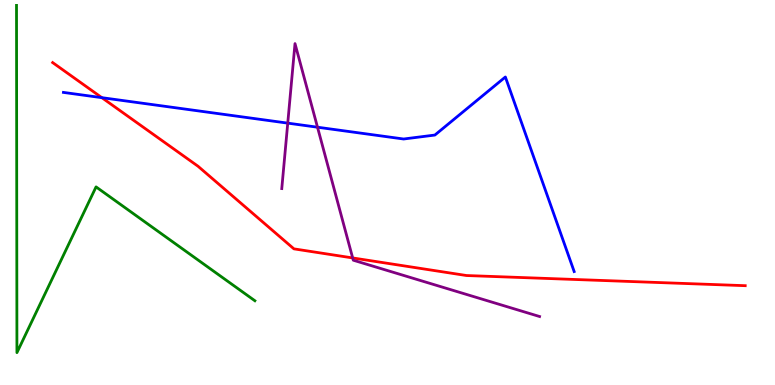[{'lines': ['blue', 'red'], 'intersections': [{'x': 1.31, 'y': 7.46}]}, {'lines': ['green', 'red'], 'intersections': []}, {'lines': ['purple', 'red'], 'intersections': [{'x': 4.55, 'y': 3.3}]}, {'lines': ['blue', 'green'], 'intersections': []}, {'lines': ['blue', 'purple'], 'intersections': [{'x': 3.71, 'y': 6.8}, {'x': 4.1, 'y': 6.7}]}, {'lines': ['green', 'purple'], 'intersections': []}]